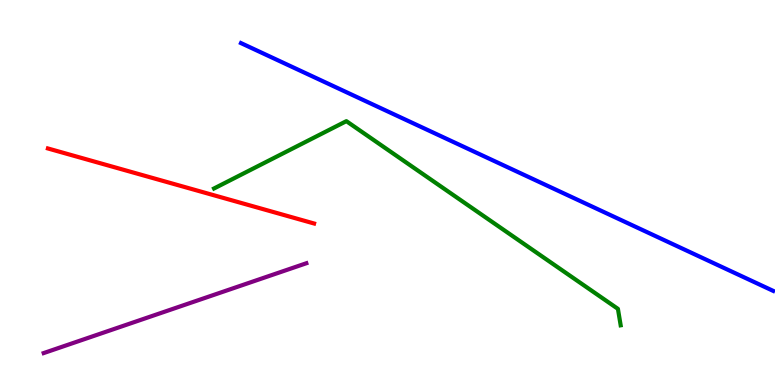[{'lines': ['blue', 'red'], 'intersections': []}, {'lines': ['green', 'red'], 'intersections': []}, {'lines': ['purple', 'red'], 'intersections': []}, {'lines': ['blue', 'green'], 'intersections': []}, {'lines': ['blue', 'purple'], 'intersections': []}, {'lines': ['green', 'purple'], 'intersections': []}]